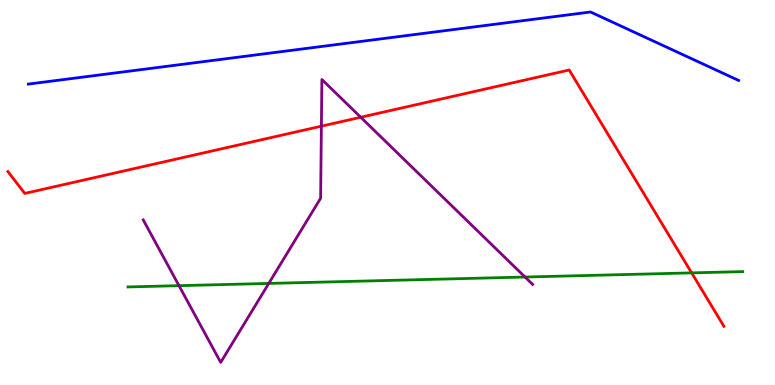[{'lines': ['blue', 'red'], 'intersections': []}, {'lines': ['green', 'red'], 'intersections': [{'x': 8.92, 'y': 2.91}]}, {'lines': ['purple', 'red'], 'intersections': [{'x': 4.15, 'y': 6.72}, {'x': 4.65, 'y': 6.95}]}, {'lines': ['blue', 'green'], 'intersections': []}, {'lines': ['blue', 'purple'], 'intersections': []}, {'lines': ['green', 'purple'], 'intersections': [{'x': 2.31, 'y': 2.58}, {'x': 3.47, 'y': 2.64}, {'x': 6.77, 'y': 2.8}]}]